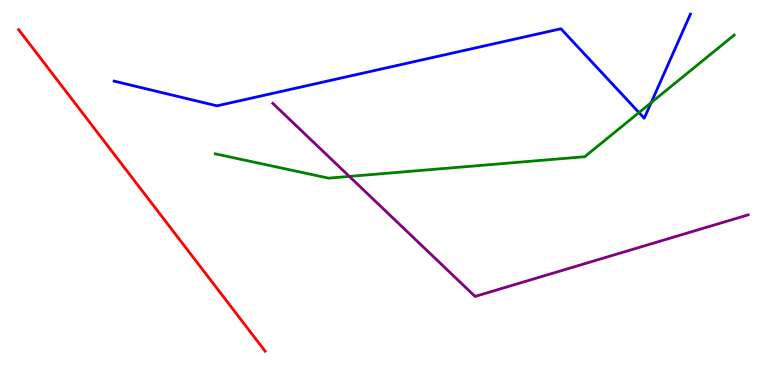[{'lines': ['blue', 'red'], 'intersections': []}, {'lines': ['green', 'red'], 'intersections': []}, {'lines': ['purple', 'red'], 'intersections': []}, {'lines': ['blue', 'green'], 'intersections': [{'x': 8.24, 'y': 7.08}, {'x': 8.4, 'y': 7.33}]}, {'lines': ['blue', 'purple'], 'intersections': []}, {'lines': ['green', 'purple'], 'intersections': [{'x': 4.51, 'y': 5.42}]}]